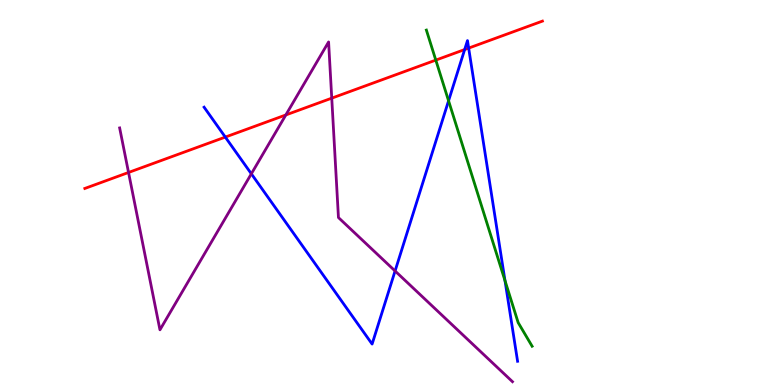[{'lines': ['blue', 'red'], 'intersections': [{'x': 2.91, 'y': 6.44}, {'x': 6.0, 'y': 8.71}, {'x': 6.05, 'y': 8.75}]}, {'lines': ['green', 'red'], 'intersections': [{'x': 5.62, 'y': 8.44}]}, {'lines': ['purple', 'red'], 'intersections': [{'x': 1.66, 'y': 5.52}, {'x': 3.69, 'y': 7.01}, {'x': 4.28, 'y': 7.45}]}, {'lines': ['blue', 'green'], 'intersections': [{'x': 5.79, 'y': 7.38}, {'x': 6.52, 'y': 2.71}]}, {'lines': ['blue', 'purple'], 'intersections': [{'x': 3.24, 'y': 5.49}, {'x': 5.1, 'y': 2.96}]}, {'lines': ['green', 'purple'], 'intersections': []}]